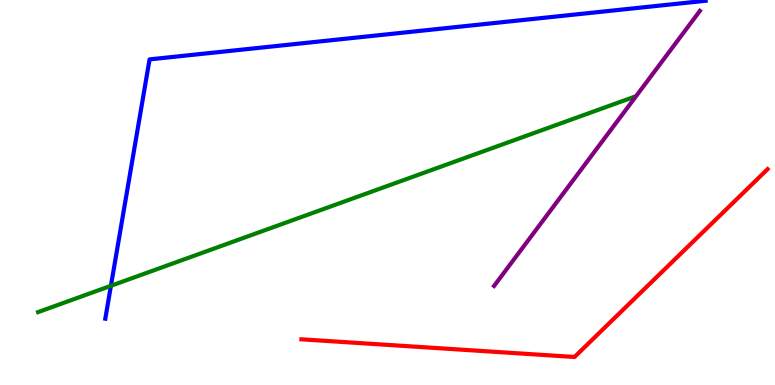[{'lines': ['blue', 'red'], 'intersections': []}, {'lines': ['green', 'red'], 'intersections': []}, {'lines': ['purple', 'red'], 'intersections': []}, {'lines': ['blue', 'green'], 'intersections': [{'x': 1.43, 'y': 2.58}]}, {'lines': ['blue', 'purple'], 'intersections': []}, {'lines': ['green', 'purple'], 'intersections': []}]